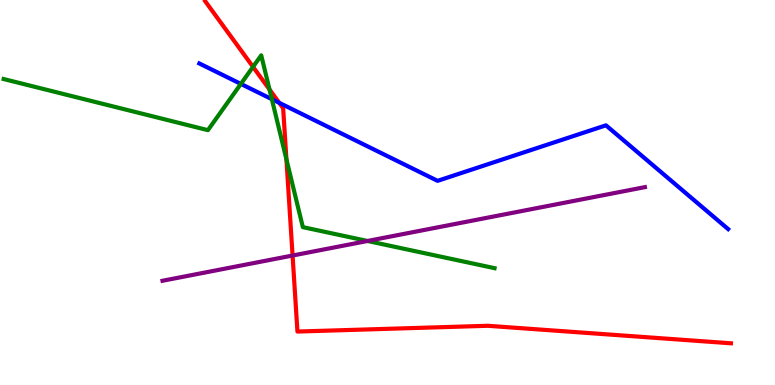[{'lines': ['blue', 'red'], 'intersections': [{'x': 3.6, 'y': 7.33}]}, {'lines': ['green', 'red'], 'intersections': [{'x': 3.26, 'y': 8.26}, {'x': 3.48, 'y': 7.68}, {'x': 3.7, 'y': 5.86}]}, {'lines': ['purple', 'red'], 'intersections': [{'x': 3.78, 'y': 3.36}]}, {'lines': ['blue', 'green'], 'intersections': [{'x': 3.11, 'y': 7.82}, {'x': 3.51, 'y': 7.42}]}, {'lines': ['blue', 'purple'], 'intersections': []}, {'lines': ['green', 'purple'], 'intersections': [{'x': 4.74, 'y': 3.74}]}]